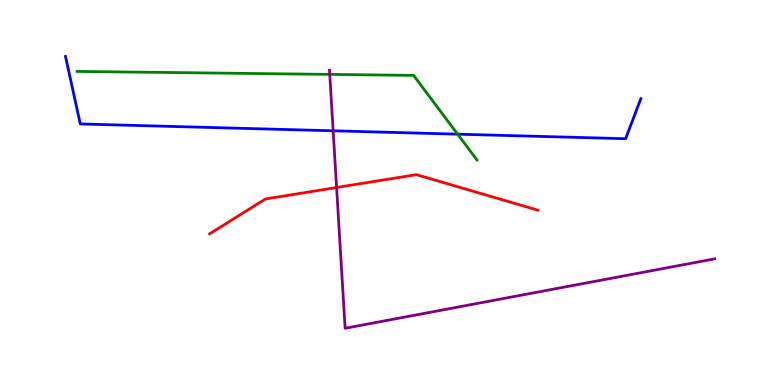[{'lines': ['blue', 'red'], 'intersections': []}, {'lines': ['green', 'red'], 'intersections': []}, {'lines': ['purple', 'red'], 'intersections': [{'x': 4.34, 'y': 5.13}]}, {'lines': ['blue', 'green'], 'intersections': [{'x': 5.9, 'y': 6.52}]}, {'lines': ['blue', 'purple'], 'intersections': [{'x': 4.3, 'y': 6.6}]}, {'lines': ['green', 'purple'], 'intersections': [{'x': 4.25, 'y': 8.07}]}]